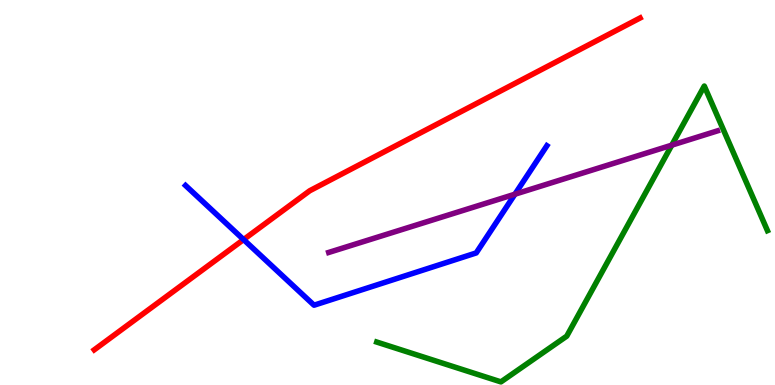[{'lines': ['blue', 'red'], 'intersections': [{'x': 3.14, 'y': 3.78}]}, {'lines': ['green', 'red'], 'intersections': []}, {'lines': ['purple', 'red'], 'intersections': []}, {'lines': ['blue', 'green'], 'intersections': []}, {'lines': ['blue', 'purple'], 'intersections': [{'x': 6.64, 'y': 4.96}]}, {'lines': ['green', 'purple'], 'intersections': [{'x': 8.67, 'y': 6.23}]}]